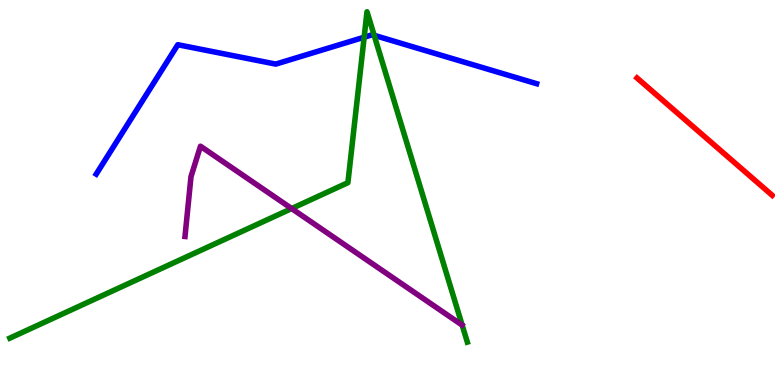[{'lines': ['blue', 'red'], 'intersections': []}, {'lines': ['green', 'red'], 'intersections': []}, {'lines': ['purple', 'red'], 'intersections': []}, {'lines': ['blue', 'green'], 'intersections': [{'x': 4.7, 'y': 9.03}, {'x': 4.83, 'y': 9.08}]}, {'lines': ['blue', 'purple'], 'intersections': []}, {'lines': ['green', 'purple'], 'intersections': [{'x': 3.76, 'y': 4.58}]}]